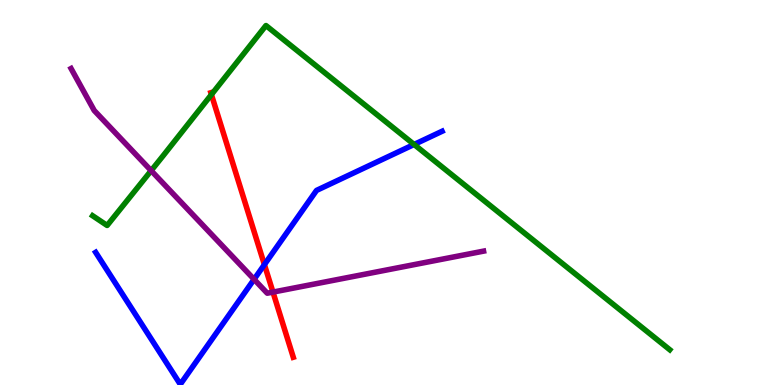[{'lines': ['blue', 'red'], 'intersections': [{'x': 3.41, 'y': 3.13}]}, {'lines': ['green', 'red'], 'intersections': [{'x': 2.73, 'y': 7.54}]}, {'lines': ['purple', 'red'], 'intersections': [{'x': 3.52, 'y': 2.41}]}, {'lines': ['blue', 'green'], 'intersections': [{'x': 5.34, 'y': 6.25}]}, {'lines': ['blue', 'purple'], 'intersections': [{'x': 3.28, 'y': 2.74}]}, {'lines': ['green', 'purple'], 'intersections': [{'x': 1.95, 'y': 5.57}]}]